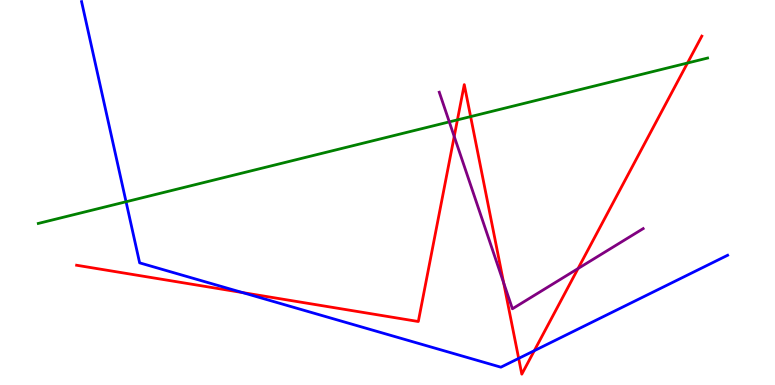[{'lines': ['blue', 'red'], 'intersections': [{'x': 3.13, 'y': 2.4}, {'x': 6.69, 'y': 0.691}, {'x': 6.89, 'y': 0.891}]}, {'lines': ['green', 'red'], 'intersections': [{'x': 5.9, 'y': 6.89}, {'x': 6.07, 'y': 6.97}, {'x': 8.87, 'y': 8.36}]}, {'lines': ['purple', 'red'], 'intersections': [{'x': 5.86, 'y': 6.46}, {'x': 6.5, 'y': 2.65}, {'x': 7.46, 'y': 3.02}]}, {'lines': ['blue', 'green'], 'intersections': [{'x': 1.63, 'y': 4.76}]}, {'lines': ['blue', 'purple'], 'intersections': []}, {'lines': ['green', 'purple'], 'intersections': [{'x': 5.8, 'y': 6.83}]}]